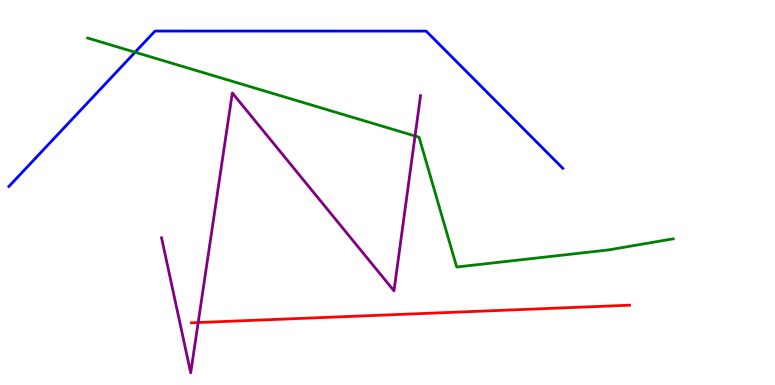[{'lines': ['blue', 'red'], 'intersections': []}, {'lines': ['green', 'red'], 'intersections': []}, {'lines': ['purple', 'red'], 'intersections': [{'x': 2.56, 'y': 1.62}]}, {'lines': ['blue', 'green'], 'intersections': [{'x': 1.74, 'y': 8.64}]}, {'lines': ['blue', 'purple'], 'intersections': []}, {'lines': ['green', 'purple'], 'intersections': [{'x': 5.36, 'y': 6.47}]}]